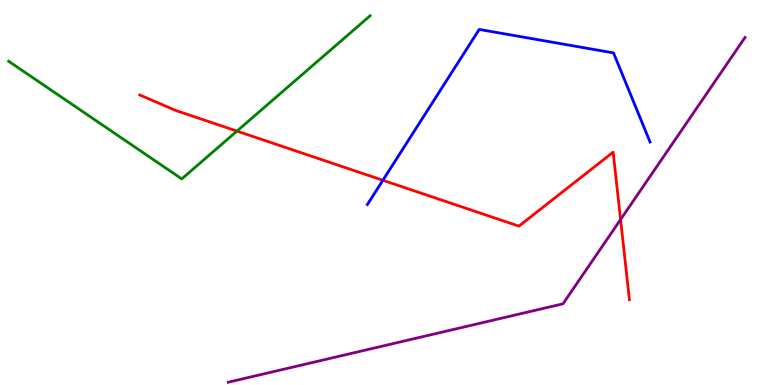[{'lines': ['blue', 'red'], 'intersections': [{'x': 4.94, 'y': 5.32}]}, {'lines': ['green', 'red'], 'intersections': [{'x': 3.06, 'y': 6.59}]}, {'lines': ['purple', 'red'], 'intersections': [{'x': 8.01, 'y': 4.3}]}, {'lines': ['blue', 'green'], 'intersections': []}, {'lines': ['blue', 'purple'], 'intersections': []}, {'lines': ['green', 'purple'], 'intersections': []}]